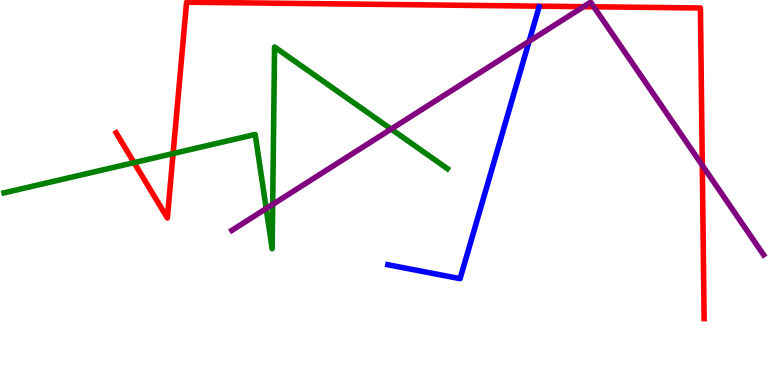[{'lines': ['blue', 'red'], 'intersections': []}, {'lines': ['green', 'red'], 'intersections': [{'x': 1.73, 'y': 5.78}, {'x': 2.23, 'y': 6.01}]}, {'lines': ['purple', 'red'], 'intersections': [{'x': 7.53, 'y': 9.83}, {'x': 7.66, 'y': 9.82}, {'x': 9.06, 'y': 5.71}]}, {'lines': ['blue', 'green'], 'intersections': []}, {'lines': ['blue', 'purple'], 'intersections': [{'x': 6.83, 'y': 8.93}]}, {'lines': ['green', 'purple'], 'intersections': [{'x': 3.43, 'y': 4.58}, {'x': 3.52, 'y': 4.69}, {'x': 5.05, 'y': 6.65}]}]